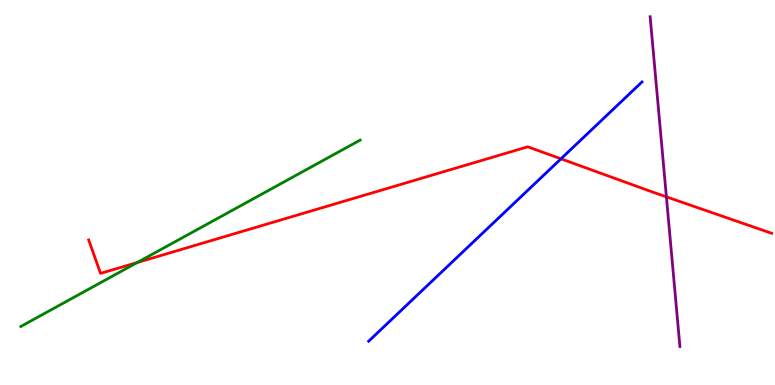[{'lines': ['blue', 'red'], 'intersections': [{'x': 7.24, 'y': 5.87}]}, {'lines': ['green', 'red'], 'intersections': [{'x': 1.77, 'y': 3.18}]}, {'lines': ['purple', 'red'], 'intersections': [{'x': 8.6, 'y': 4.89}]}, {'lines': ['blue', 'green'], 'intersections': []}, {'lines': ['blue', 'purple'], 'intersections': []}, {'lines': ['green', 'purple'], 'intersections': []}]